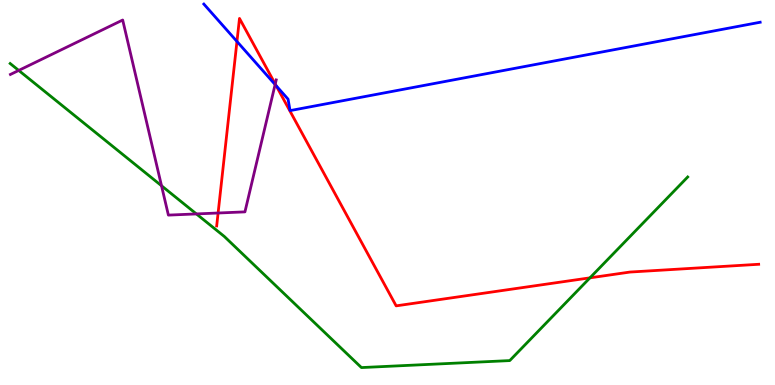[{'lines': ['blue', 'red'], 'intersections': [{'x': 3.06, 'y': 8.92}, {'x': 3.56, 'y': 7.77}]}, {'lines': ['green', 'red'], 'intersections': [{'x': 7.61, 'y': 2.78}]}, {'lines': ['purple', 'red'], 'intersections': [{'x': 2.81, 'y': 4.47}, {'x': 3.55, 'y': 7.82}]}, {'lines': ['blue', 'green'], 'intersections': []}, {'lines': ['blue', 'purple'], 'intersections': [{'x': 3.55, 'y': 7.8}]}, {'lines': ['green', 'purple'], 'intersections': [{'x': 0.242, 'y': 8.17}, {'x': 2.08, 'y': 5.18}, {'x': 2.53, 'y': 4.44}]}]